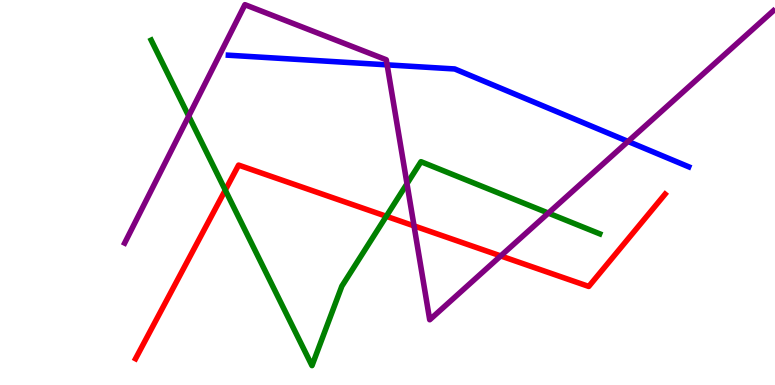[{'lines': ['blue', 'red'], 'intersections': []}, {'lines': ['green', 'red'], 'intersections': [{'x': 2.91, 'y': 5.06}, {'x': 4.98, 'y': 4.38}]}, {'lines': ['purple', 'red'], 'intersections': [{'x': 5.34, 'y': 4.13}, {'x': 6.46, 'y': 3.35}]}, {'lines': ['blue', 'green'], 'intersections': []}, {'lines': ['blue', 'purple'], 'intersections': [{'x': 5.0, 'y': 8.32}, {'x': 8.1, 'y': 6.33}]}, {'lines': ['green', 'purple'], 'intersections': [{'x': 2.43, 'y': 6.98}, {'x': 5.25, 'y': 5.23}, {'x': 7.08, 'y': 4.47}]}]